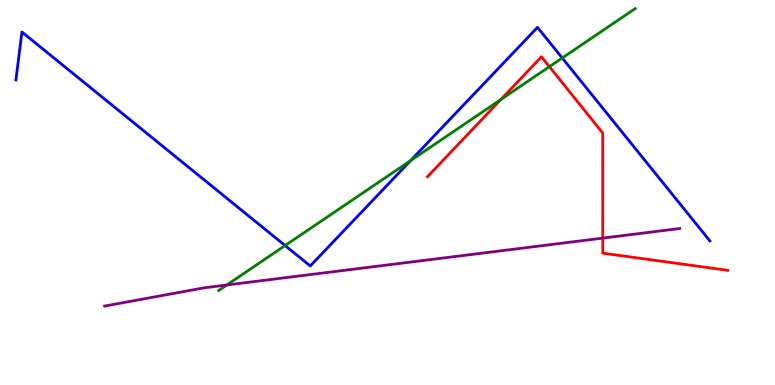[{'lines': ['blue', 'red'], 'intersections': []}, {'lines': ['green', 'red'], 'intersections': [{'x': 6.46, 'y': 7.41}, {'x': 7.09, 'y': 8.27}]}, {'lines': ['purple', 'red'], 'intersections': [{'x': 7.78, 'y': 3.82}]}, {'lines': ['blue', 'green'], 'intersections': [{'x': 3.68, 'y': 3.62}, {'x': 5.3, 'y': 5.83}, {'x': 7.25, 'y': 8.49}]}, {'lines': ['blue', 'purple'], 'intersections': []}, {'lines': ['green', 'purple'], 'intersections': [{'x': 2.93, 'y': 2.6}]}]